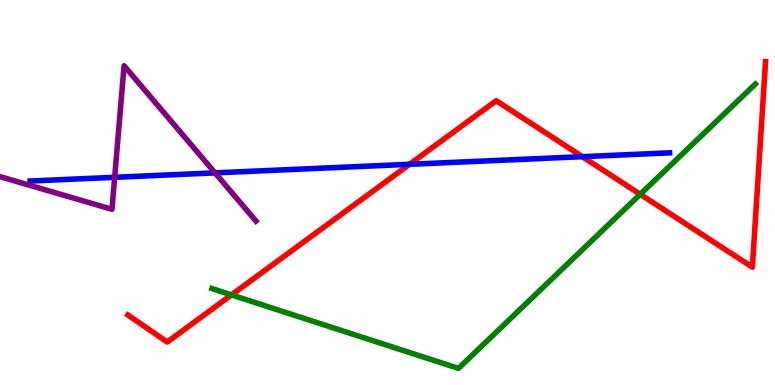[{'lines': ['blue', 'red'], 'intersections': [{'x': 5.28, 'y': 5.73}, {'x': 7.51, 'y': 5.93}]}, {'lines': ['green', 'red'], 'intersections': [{'x': 2.99, 'y': 2.34}, {'x': 8.26, 'y': 4.95}]}, {'lines': ['purple', 'red'], 'intersections': []}, {'lines': ['blue', 'green'], 'intersections': []}, {'lines': ['blue', 'purple'], 'intersections': [{'x': 1.48, 'y': 5.39}, {'x': 2.77, 'y': 5.51}]}, {'lines': ['green', 'purple'], 'intersections': []}]